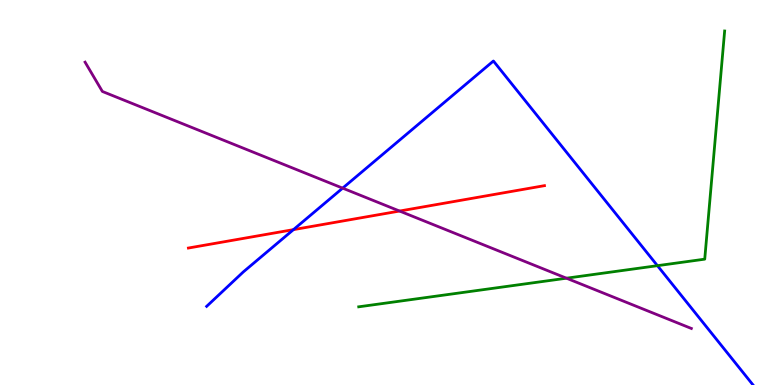[{'lines': ['blue', 'red'], 'intersections': [{'x': 3.79, 'y': 4.04}]}, {'lines': ['green', 'red'], 'intersections': []}, {'lines': ['purple', 'red'], 'intersections': [{'x': 5.16, 'y': 4.52}]}, {'lines': ['blue', 'green'], 'intersections': [{'x': 8.48, 'y': 3.1}]}, {'lines': ['blue', 'purple'], 'intersections': [{'x': 4.42, 'y': 5.11}]}, {'lines': ['green', 'purple'], 'intersections': [{'x': 7.31, 'y': 2.77}]}]